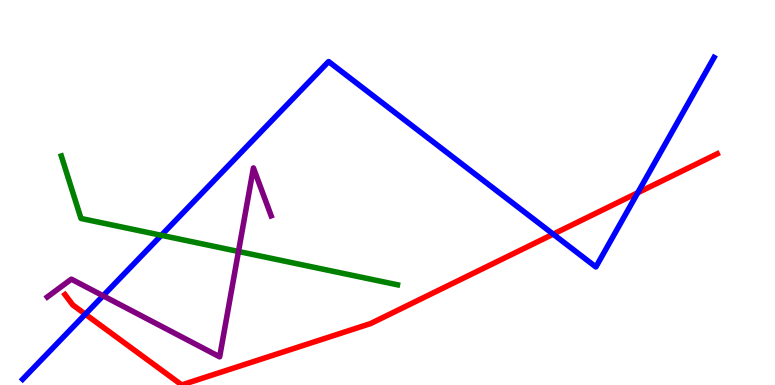[{'lines': ['blue', 'red'], 'intersections': [{'x': 1.1, 'y': 1.84}, {'x': 7.14, 'y': 3.92}, {'x': 8.23, 'y': 4.99}]}, {'lines': ['green', 'red'], 'intersections': []}, {'lines': ['purple', 'red'], 'intersections': []}, {'lines': ['blue', 'green'], 'intersections': [{'x': 2.08, 'y': 3.89}]}, {'lines': ['blue', 'purple'], 'intersections': [{'x': 1.33, 'y': 2.32}]}, {'lines': ['green', 'purple'], 'intersections': [{'x': 3.08, 'y': 3.47}]}]